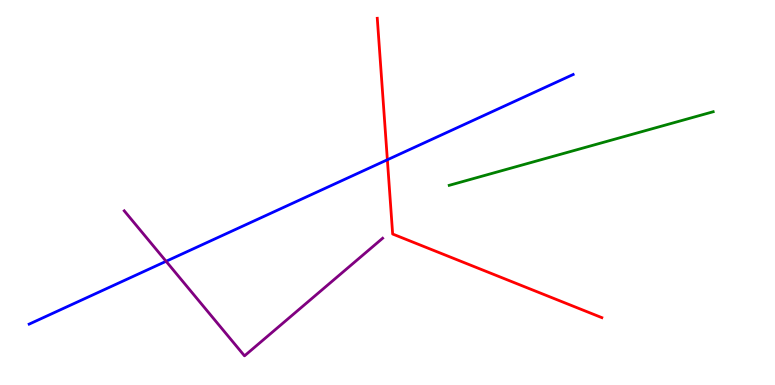[{'lines': ['blue', 'red'], 'intersections': [{'x': 5.0, 'y': 5.85}]}, {'lines': ['green', 'red'], 'intersections': []}, {'lines': ['purple', 'red'], 'intersections': []}, {'lines': ['blue', 'green'], 'intersections': []}, {'lines': ['blue', 'purple'], 'intersections': [{'x': 2.14, 'y': 3.21}]}, {'lines': ['green', 'purple'], 'intersections': []}]